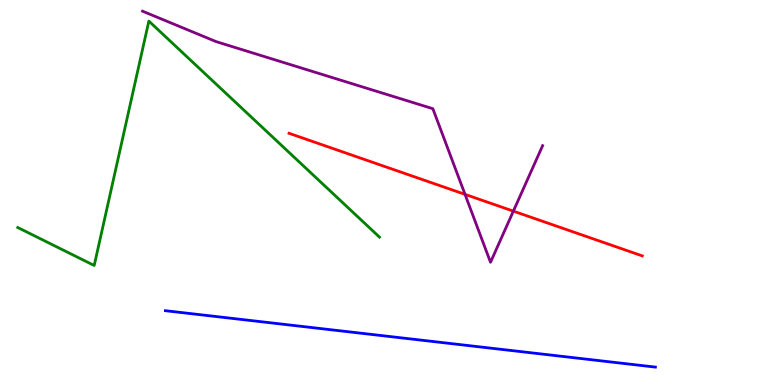[{'lines': ['blue', 'red'], 'intersections': []}, {'lines': ['green', 'red'], 'intersections': []}, {'lines': ['purple', 'red'], 'intersections': [{'x': 6.0, 'y': 4.95}, {'x': 6.62, 'y': 4.52}]}, {'lines': ['blue', 'green'], 'intersections': []}, {'lines': ['blue', 'purple'], 'intersections': []}, {'lines': ['green', 'purple'], 'intersections': []}]